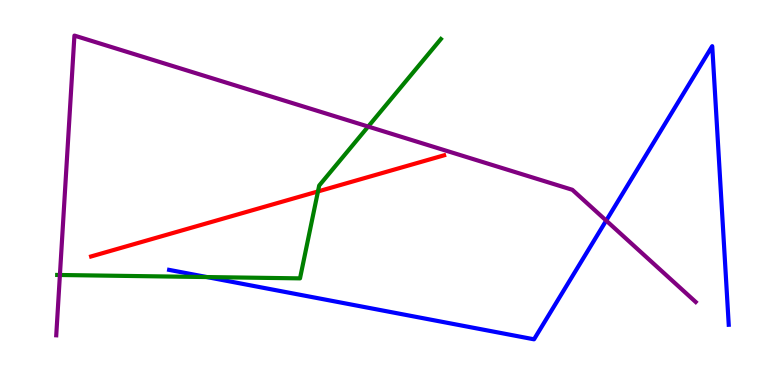[{'lines': ['blue', 'red'], 'intersections': []}, {'lines': ['green', 'red'], 'intersections': [{'x': 4.1, 'y': 5.03}]}, {'lines': ['purple', 'red'], 'intersections': []}, {'lines': ['blue', 'green'], 'intersections': [{'x': 2.67, 'y': 2.8}]}, {'lines': ['blue', 'purple'], 'intersections': [{'x': 7.82, 'y': 4.27}]}, {'lines': ['green', 'purple'], 'intersections': [{'x': 0.773, 'y': 2.86}, {'x': 4.75, 'y': 6.71}]}]